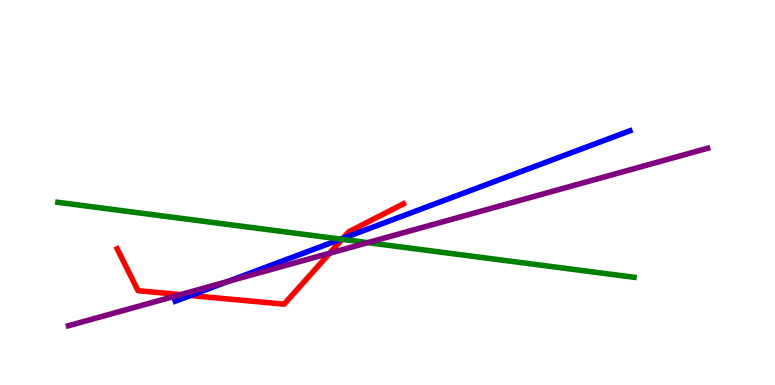[{'lines': ['blue', 'red'], 'intersections': [{'x': 2.46, 'y': 2.32}, {'x': 4.42, 'y': 3.81}]}, {'lines': ['green', 'red'], 'intersections': [{'x': 4.41, 'y': 3.78}]}, {'lines': ['purple', 'red'], 'intersections': [{'x': 2.33, 'y': 2.35}, {'x': 4.25, 'y': 3.42}]}, {'lines': ['blue', 'green'], 'intersections': [{'x': 4.4, 'y': 3.79}]}, {'lines': ['blue', 'purple'], 'intersections': [{'x': 2.94, 'y': 2.69}]}, {'lines': ['green', 'purple'], 'intersections': [{'x': 4.75, 'y': 3.7}]}]